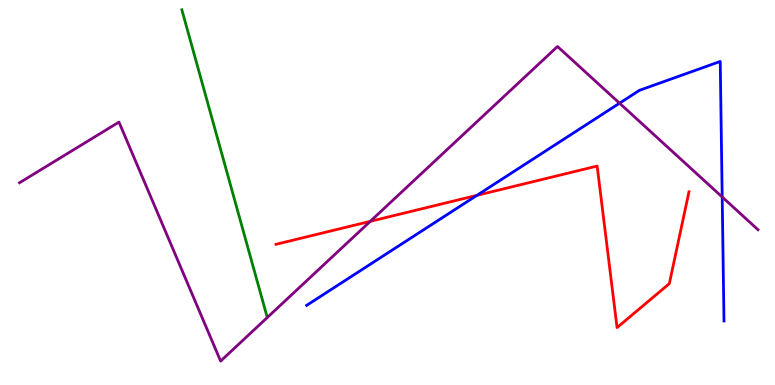[{'lines': ['blue', 'red'], 'intersections': [{'x': 6.15, 'y': 4.93}]}, {'lines': ['green', 'red'], 'intersections': []}, {'lines': ['purple', 'red'], 'intersections': [{'x': 4.78, 'y': 4.25}]}, {'lines': ['blue', 'green'], 'intersections': []}, {'lines': ['blue', 'purple'], 'intersections': [{'x': 7.99, 'y': 7.32}, {'x': 9.32, 'y': 4.88}]}, {'lines': ['green', 'purple'], 'intersections': []}]